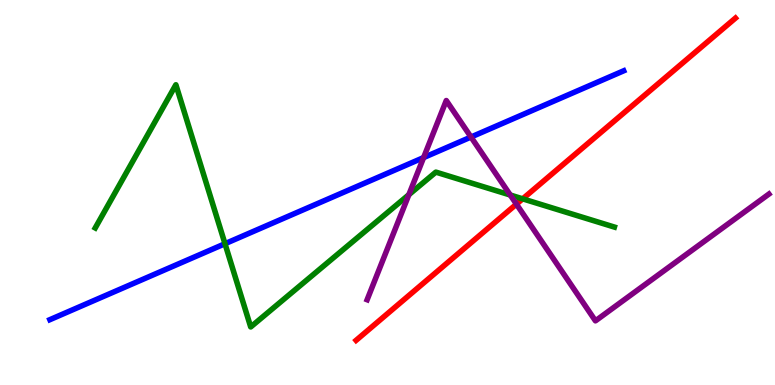[{'lines': ['blue', 'red'], 'intersections': []}, {'lines': ['green', 'red'], 'intersections': [{'x': 6.74, 'y': 4.84}]}, {'lines': ['purple', 'red'], 'intersections': [{'x': 6.66, 'y': 4.7}]}, {'lines': ['blue', 'green'], 'intersections': [{'x': 2.9, 'y': 3.67}]}, {'lines': ['blue', 'purple'], 'intersections': [{'x': 5.47, 'y': 5.91}, {'x': 6.08, 'y': 6.44}]}, {'lines': ['green', 'purple'], 'intersections': [{'x': 5.28, 'y': 4.94}, {'x': 6.58, 'y': 4.93}]}]